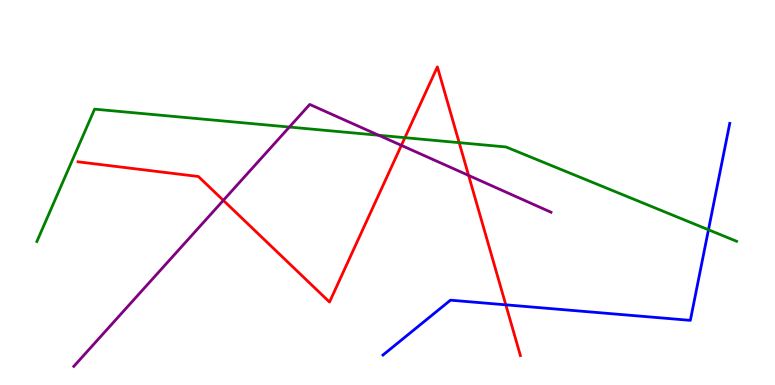[{'lines': ['blue', 'red'], 'intersections': [{'x': 6.53, 'y': 2.08}]}, {'lines': ['green', 'red'], 'intersections': [{'x': 5.22, 'y': 6.42}, {'x': 5.92, 'y': 6.29}]}, {'lines': ['purple', 'red'], 'intersections': [{'x': 2.88, 'y': 4.8}, {'x': 5.18, 'y': 6.22}, {'x': 6.05, 'y': 5.44}]}, {'lines': ['blue', 'green'], 'intersections': [{'x': 9.14, 'y': 4.03}]}, {'lines': ['blue', 'purple'], 'intersections': []}, {'lines': ['green', 'purple'], 'intersections': [{'x': 3.73, 'y': 6.7}, {'x': 4.89, 'y': 6.49}]}]